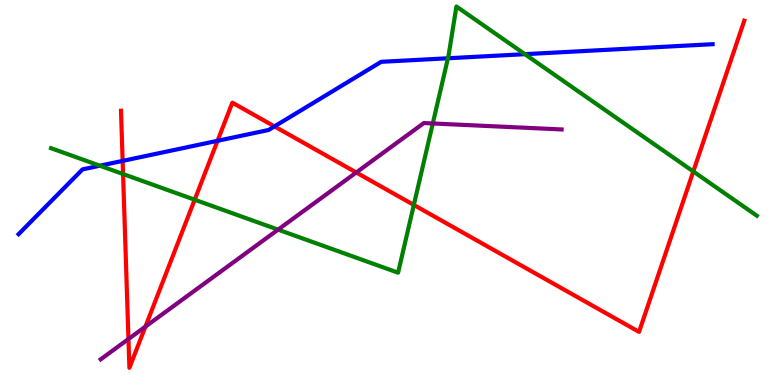[{'lines': ['blue', 'red'], 'intersections': [{'x': 1.58, 'y': 5.82}, {'x': 2.81, 'y': 6.34}, {'x': 3.54, 'y': 6.72}]}, {'lines': ['green', 'red'], 'intersections': [{'x': 1.59, 'y': 5.48}, {'x': 2.51, 'y': 4.81}, {'x': 5.34, 'y': 4.68}, {'x': 8.95, 'y': 5.55}]}, {'lines': ['purple', 'red'], 'intersections': [{'x': 1.66, 'y': 1.19}, {'x': 1.88, 'y': 1.52}, {'x': 4.6, 'y': 5.52}]}, {'lines': ['blue', 'green'], 'intersections': [{'x': 1.29, 'y': 5.7}, {'x': 5.78, 'y': 8.49}, {'x': 6.77, 'y': 8.59}]}, {'lines': ['blue', 'purple'], 'intersections': []}, {'lines': ['green', 'purple'], 'intersections': [{'x': 3.59, 'y': 4.04}, {'x': 5.58, 'y': 6.79}]}]